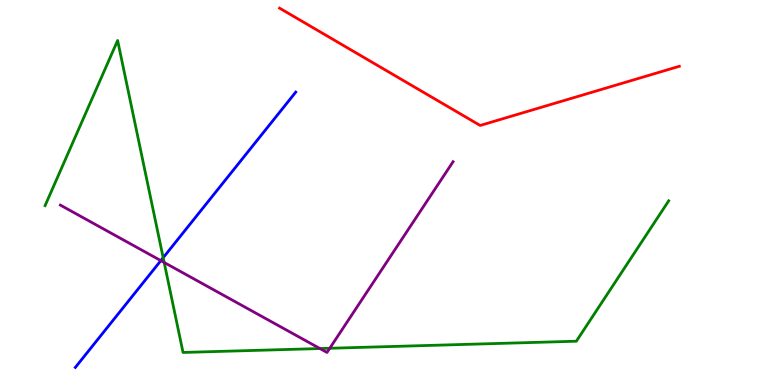[{'lines': ['blue', 'red'], 'intersections': []}, {'lines': ['green', 'red'], 'intersections': []}, {'lines': ['purple', 'red'], 'intersections': []}, {'lines': ['blue', 'green'], 'intersections': [{'x': 2.11, 'y': 3.31}]}, {'lines': ['blue', 'purple'], 'intersections': [{'x': 2.08, 'y': 3.23}]}, {'lines': ['green', 'purple'], 'intersections': [{'x': 2.12, 'y': 3.18}, {'x': 4.13, 'y': 0.947}, {'x': 4.25, 'y': 0.954}]}]